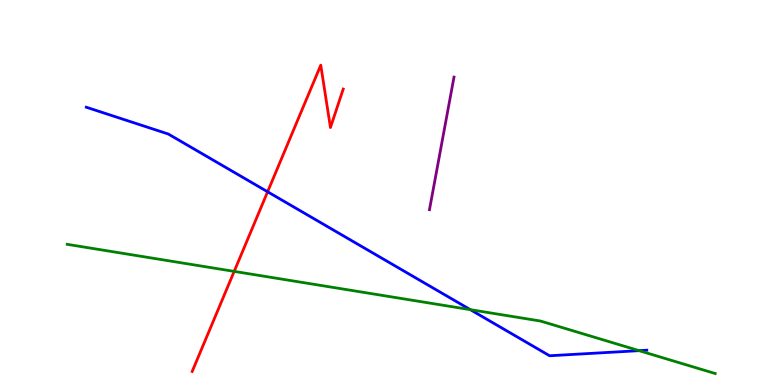[{'lines': ['blue', 'red'], 'intersections': [{'x': 3.45, 'y': 5.02}]}, {'lines': ['green', 'red'], 'intersections': [{'x': 3.02, 'y': 2.95}]}, {'lines': ['purple', 'red'], 'intersections': []}, {'lines': ['blue', 'green'], 'intersections': [{'x': 6.07, 'y': 1.96}, {'x': 8.25, 'y': 0.892}]}, {'lines': ['blue', 'purple'], 'intersections': []}, {'lines': ['green', 'purple'], 'intersections': []}]